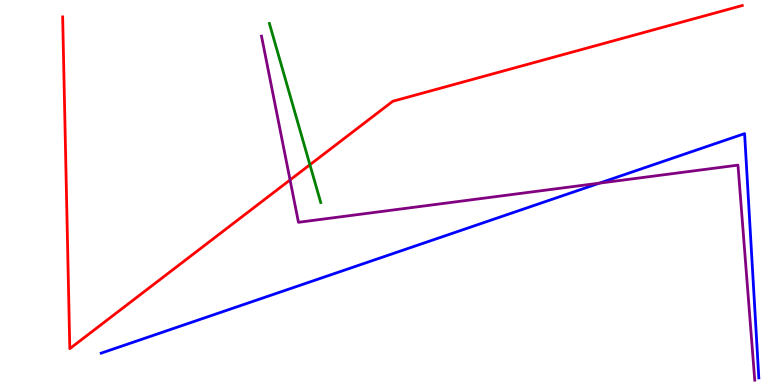[{'lines': ['blue', 'red'], 'intersections': []}, {'lines': ['green', 'red'], 'intersections': [{'x': 4.0, 'y': 5.72}]}, {'lines': ['purple', 'red'], 'intersections': [{'x': 3.74, 'y': 5.33}]}, {'lines': ['blue', 'green'], 'intersections': []}, {'lines': ['blue', 'purple'], 'intersections': [{'x': 7.74, 'y': 5.24}]}, {'lines': ['green', 'purple'], 'intersections': []}]